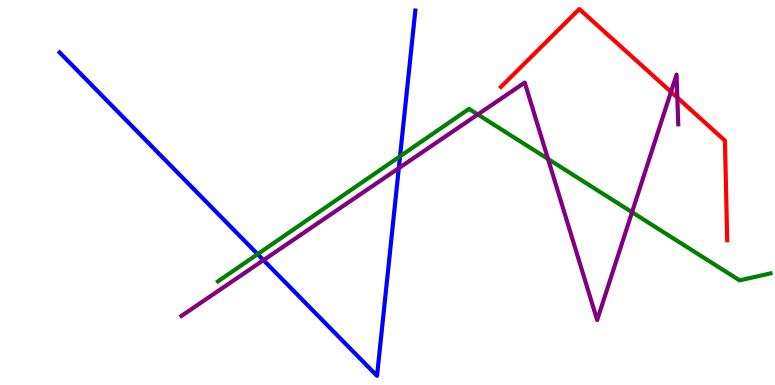[{'lines': ['blue', 'red'], 'intersections': []}, {'lines': ['green', 'red'], 'intersections': []}, {'lines': ['purple', 'red'], 'intersections': [{'x': 8.66, 'y': 7.61}, {'x': 8.74, 'y': 7.46}]}, {'lines': ['blue', 'green'], 'intersections': [{'x': 3.32, 'y': 3.4}, {'x': 5.16, 'y': 5.94}]}, {'lines': ['blue', 'purple'], 'intersections': [{'x': 3.4, 'y': 3.24}, {'x': 5.15, 'y': 5.63}]}, {'lines': ['green', 'purple'], 'intersections': [{'x': 6.16, 'y': 7.03}, {'x': 7.07, 'y': 5.87}, {'x': 8.16, 'y': 4.49}]}]